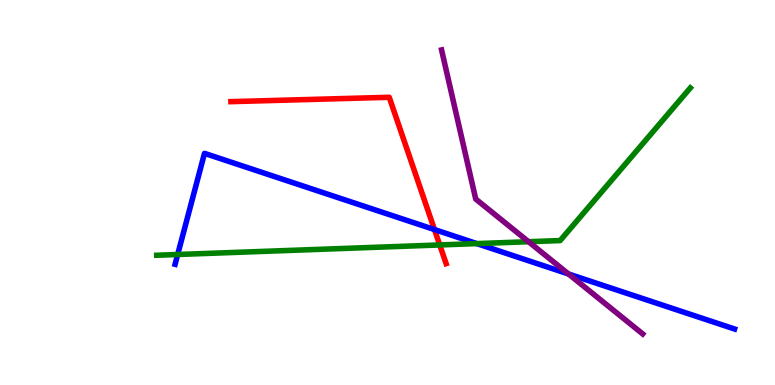[{'lines': ['blue', 'red'], 'intersections': [{'x': 5.61, 'y': 4.04}]}, {'lines': ['green', 'red'], 'intersections': [{'x': 5.67, 'y': 3.64}]}, {'lines': ['purple', 'red'], 'intersections': []}, {'lines': ['blue', 'green'], 'intersections': [{'x': 2.29, 'y': 3.39}, {'x': 6.15, 'y': 3.67}]}, {'lines': ['blue', 'purple'], 'intersections': [{'x': 7.34, 'y': 2.88}]}, {'lines': ['green', 'purple'], 'intersections': [{'x': 6.82, 'y': 3.72}]}]